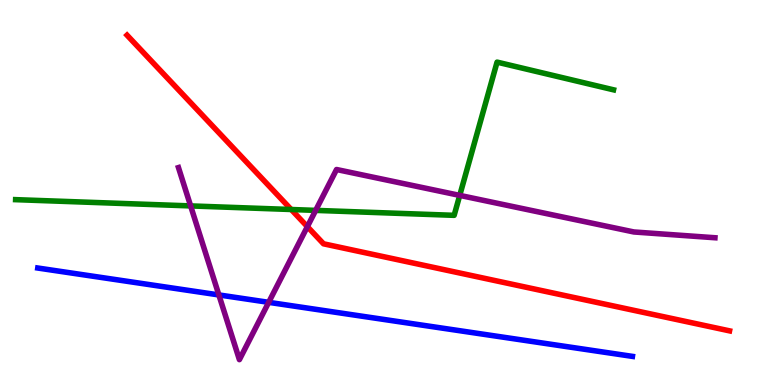[{'lines': ['blue', 'red'], 'intersections': []}, {'lines': ['green', 'red'], 'intersections': [{'x': 3.76, 'y': 4.56}]}, {'lines': ['purple', 'red'], 'intersections': [{'x': 3.97, 'y': 4.11}]}, {'lines': ['blue', 'green'], 'intersections': []}, {'lines': ['blue', 'purple'], 'intersections': [{'x': 2.82, 'y': 2.34}, {'x': 3.47, 'y': 2.15}]}, {'lines': ['green', 'purple'], 'intersections': [{'x': 2.46, 'y': 4.65}, {'x': 4.07, 'y': 4.54}, {'x': 5.93, 'y': 4.92}]}]